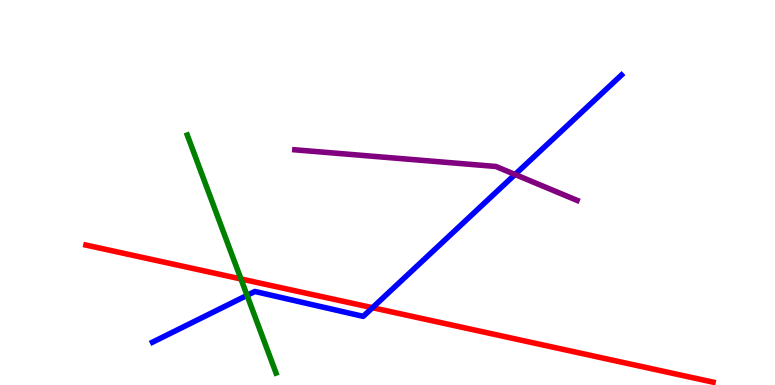[{'lines': ['blue', 'red'], 'intersections': [{'x': 4.81, 'y': 2.01}]}, {'lines': ['green', 'red'], 'intersections': [{'x': 3.11, 'y': 2.75}]}, {'lines': ['purple', 'red'], 'intersections': []}, {'lines': ['blue', 'green'], 'intersections': [{'x': 3.19, 'y': 2.33}]}, {'lines': ['blue', 'purple'], 'intersections': [{'x': 6.65, 'y': 5.47}]}, {'lines': ['green', 'purple'], 'intersections': []}]